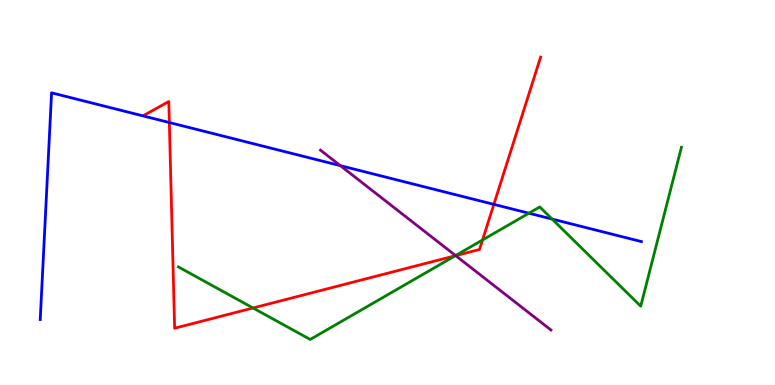[{'lines': ['blue', 'red'], 'intersections': [{'x': 2.18, 'y': 6.82}, {'x': 6.37, 'y': 4.69}]}, {'lines': ['green', 'red'], 'intersections': [{'x': 3.26, 'y': 2.0}, {'x': 5.87, 'y': 3.36}, {'x': 6.23, 'y': 3.77}]}, {'lines': ['purple', 'red'], 'intersections': [{'x': 5.88, 'y': 3.36}]}, {'lines': ['blue', 'green'], 'intersections': [{'x': 6.82, 'y': 4.46}, {'x': 7.12, 'y': 4.31}]}, {'lines': ['blue', 'purple'], 'intersections': [{'x': 4.39, 'y': 5.7}]}, {'lines': ['green', 'purple'], 'intersections': [{'x': 5.88, 'y': 3.36}]}]